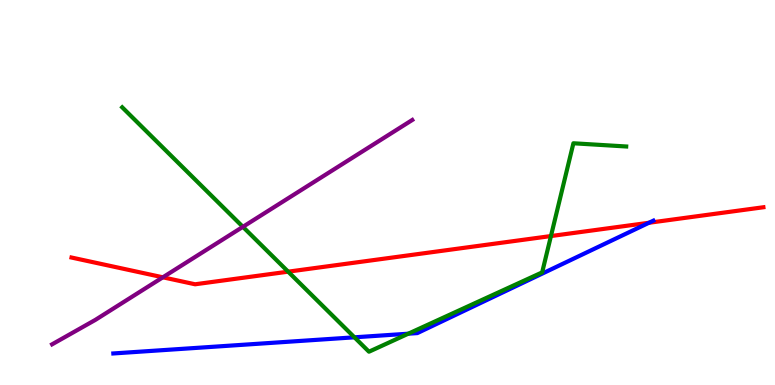[{'lines': ['blue', 'red'], 'intersections': [{'x': 8.37, 'y': 4.21}]}, {'lines': ['green', 'red'], 'intersections': [{'x': 3.72, 'y': 2.94}, {'x': 7.11, 'y': 3.87}]}, {'lines': ['purple', 'red'], 'intersections': [{'x': 2.1, 'y': 2.8}]}, {'lines': ['blue', 'green'], 'intersections': [{'x': 4.57, 'y': 1.24}, {'x': 5.27, 'y': 1.33}]}, {'lines': ['blue', 'purple'], 'intersections': []}, {'lines': ['green', 'purple'], 'intersections': [{'x': 3.13, 'y': 4.11}]}]